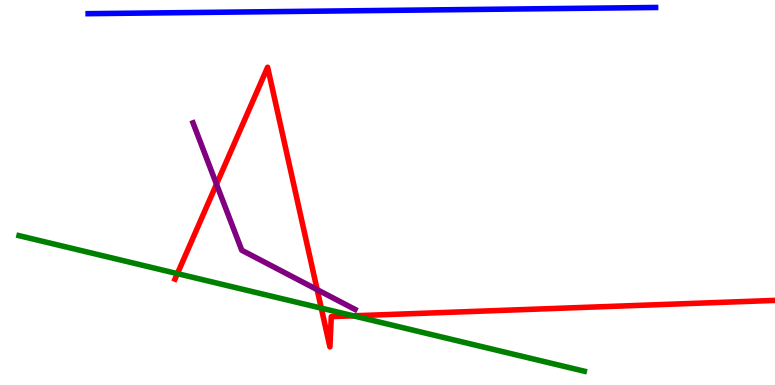[{'lines': ['blue', 'red'], 'intersections': []}, {'lines': ['green', 'red'], 'intersections': [{'x': 2.29, 'y': 2.89}, {'x': 4.15, 'y': 2.0}, {'x': 4.56, 'y': 1.8}]}, {'lines': ['purple', 'red'], 'intersections': [{'x': 2.79, 'y': 5.22}, {'x': 4.09, 'y': 2.48}]}, {'lines': ['blue', 'green'], 'intersections': []}, {'lines': ['blue', 'purple'], 'intersections': []}, {'lines': ['green', 'purple'], 'intersections': []}]